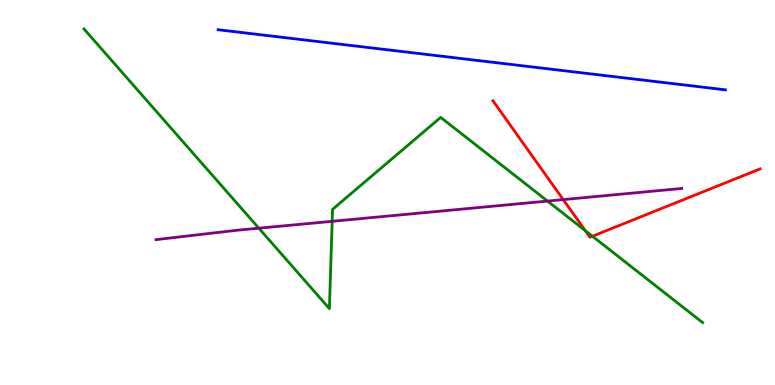[{'lines': ['blue', 'red'], 'intersections': []}, {'lines': ['green', 'red'], 'intersections': [{'x': 7.55, 'y': 4.01}, {'x': 7.64, 'y': 3.86}]}, {'lines': ['purple', 'red'], 'intersections': [{'x': 7.27, 'y': 4.82}]}, {'lines': ['blue', 'green'], 'intersections': []}, {'lines': ['blue', 'purple'], 'intersections': []}, {'lines': ['green', 'purple'], 'intersections': [{'x': 3.34, 'y': 4.07}, {'x': 4.29, 'y': 4.25}, {'x': 7.06, 'y': 4.78}]}]